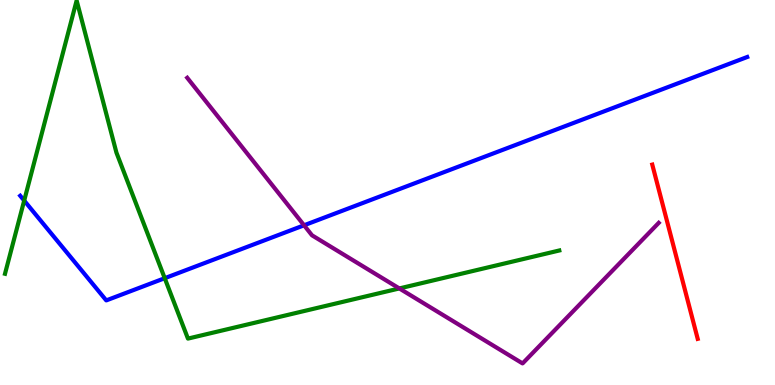[{'lines': ['blue', 'red'], 'intersections': []}, {'lines': ['green', 'red'], 'intersections': []}, {'lines': ['purple', 'red'], 'intersections': []}, {'lines': ['blue', 'green'], 'intersections': [{'x': 0.312, 'y': 4.79}, {'x': 2.13, 'y': 2.77}]}, {'lines': ['blue', 'purple'], 'intersections': [{'x': 3.92, 'y': 4.15}]}, {'lines': ['green', 'purple'], 'intersections': [{'x': 5.15, 'y': 2.51}]}]